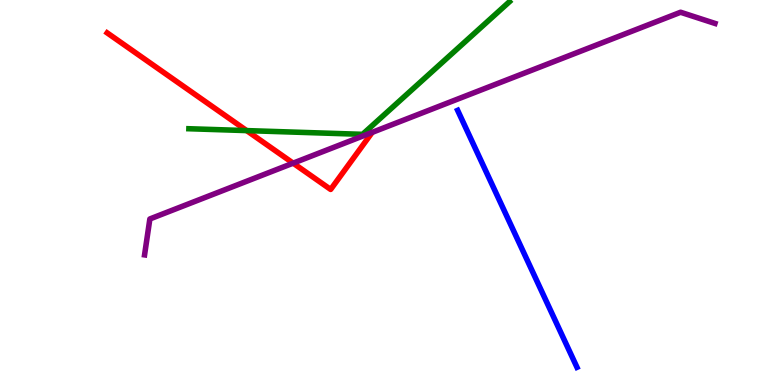[{'lines': ['blue', 'red'], 'intersections': []}, {'lines': ['green', 'red'], 'intersections': [{'x': 3.18, 'y': 6.61}]}, {'lines': ['purple', 'red'], 'intersections': [{'x': 3.78, 'y': 5.76}]}, {'lines': ['blue', 'green'], 'intersections': []}, {'lines': ['blue', 'purple'], 'intersections': []}, {'lines': ['green', 'purple'], 'intersections': []}]